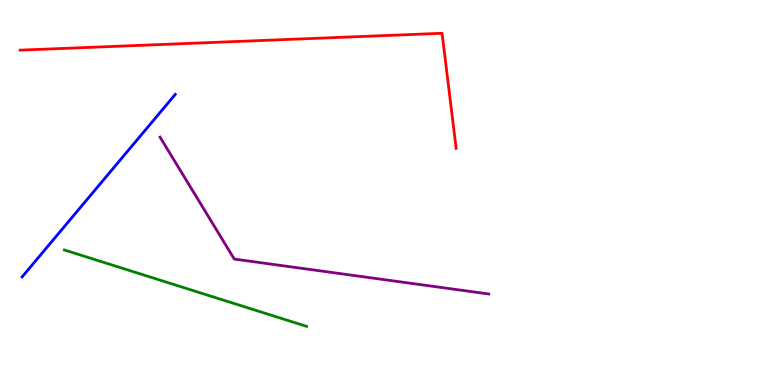[{'lines': ['blue', 'red'], 'intersections': []}, {'lines': ['green', 'red'], 'intersections': []}, {'lines': ['purple', 'red'], 'intersections': []}, {'lines': ['blue', 'green'], 'intersections': []}, {'lines': ['blue', 'purple'], 'intersections': []}, {'lines': ['green', 'purple'], 'intersections': []}]